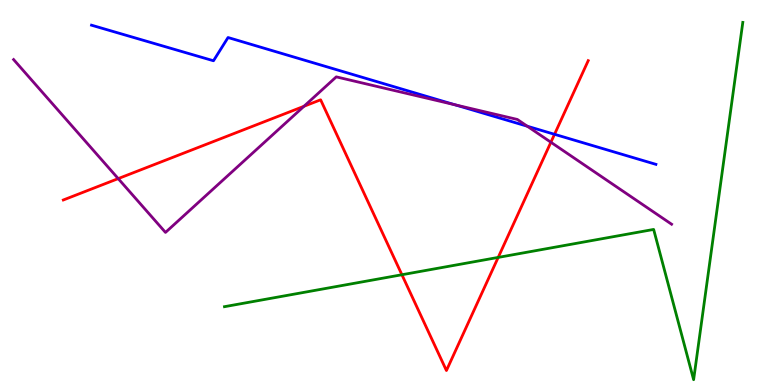[{'lines': ['blue', 'red'], 'intersections': [{'x': 7.16, 'y': 6.51}]}, {'lines': ['green', 'red'], 'intersections': [{'x': 5.19, 'y': 2.86}, {'x': 6.43, 'y': 3.31}]}, {'lines': ['purple', 'red'], 'intersections': [{'x': 1.53, 'y': 5.36}, {'x': 3.92, 'y': 7.24}, {'x': 7.11, 'y': 6.31}]}, {'lines': ['blue', 'green'], 'intersections': []}, {'lines': ['blue', 'purple'], 'intersections': [{'x': 5.87, 'y': 7.28}, {'x': 6.8, 'y': 6.72}]}, {'lines': ['green', 'purple'], 'intersections': []}]